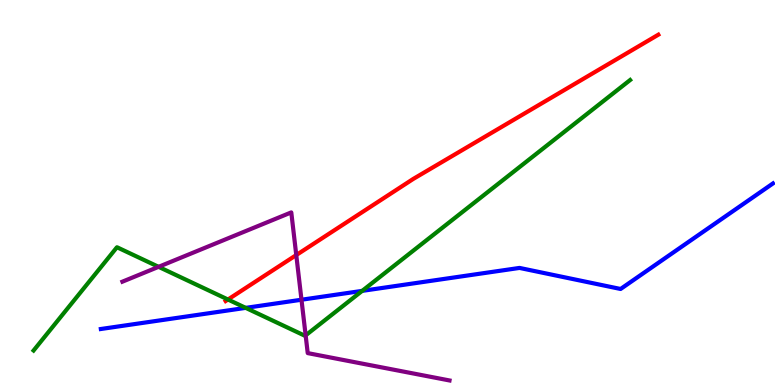[{'lines': ['blue', 'red'], 'intersections': []}, {'lines': ['green', 'red'], 'intersections': [{'x': 2.94, 'y': 2.22}]}, {'lines': ['purple', 'red'], 'intersections': [{'x': 3.82, 'y': 3.38}]}, {'lines': ['blue', 'green'], 'intersections': [{'x': 3.17, 'y': 2.0}, {'x': 4.67, 'y': 2.44}]}, {'lines': ['blue', 'purple'], 'intersections': [{'x': 3.89, 'y': 2.21}]}, {'lines': ['green', 'purple'], 'intersections': [{'x': 2.05, 'y': 3.07}, {'x': 3.94, 'y': 1.29}]}]